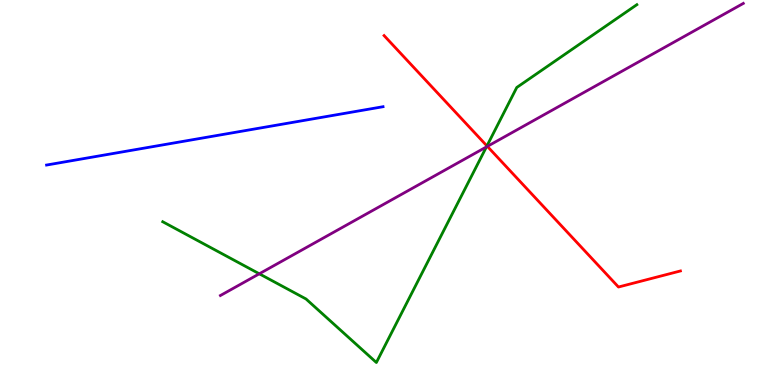[{'lines': ['blue', 'red'], 'intersections': []}, {'lines': ['green', 'red'], 'intersections': [{'x': 6.28, 'y': 6.21}]}, {'lines': ['purple', 'red'], 'intersections': [{'x': 6.29, 'y': 6.2}]}, {'lines': ['blue', 'green'], 'intersections': []}, {'lines': ['blue', 'purple'], 'intersections': []}, {'lines': ['green', 'purple'], 'intersections': [{'x': 3.35, 'y': 2.89}, {'x': 6.28, 'y': 6.18}]}]